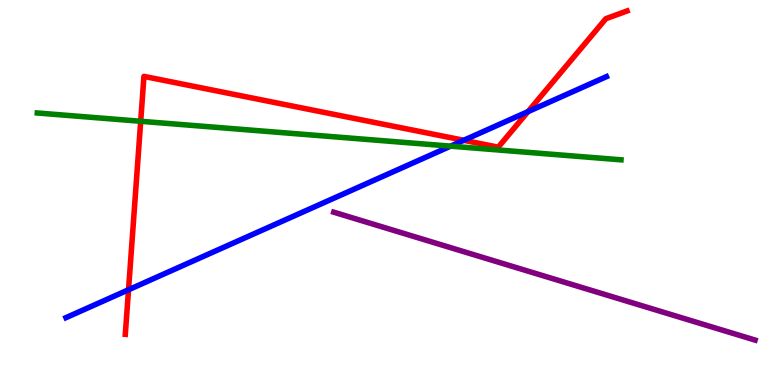[{'lines': ['blue', 'red'], 'intersections': [{'x': 1.66, 'y': 2.47}, {'x': 5.98, 'y': 6.36}, {'x': 6.81, 'y': 7.1}]}, {'lines': ['green', 'red'], 'intersections': [{'x': 1.82, 'y': 6.85}]}, {'lines': ['purple', 'red'], 'intersections': []}, {'lines': ['blue', 'green'], 'intersections': [{'x': 5.81, 'y': 6.2}]}, {'lines': ['blue', 'purple'], 'intersections': []}, {'lines': ['green', 'purple'], 'intersections': []}]